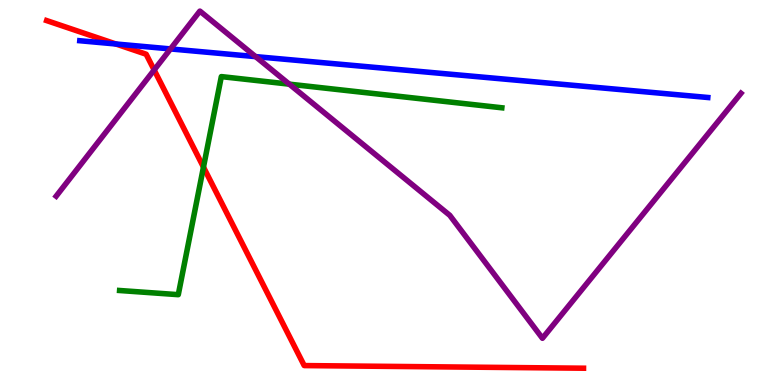[{'lines': ['blue', 'red'], 'intersections': [{'x': 1.5, 'y': 8.86}]}, {'lines': ['green', 'red'], 'intersections': [{'x': 2.63, 'y': 5.66}]}, {'lines': ['purple', 'red'], 'intersections': [{'x': 1.99, 'y': 8.18}]}, {'lines': ['blue', 'green'], 'intersections': []}, {'lines': ['blue', 'purple'], 'intersections': [{'x': 2.2, 'y': 8.73}, {'x': 3.3, 'y': 8.53}]}, {'lines': ['green', 'purple'], 'intersections': [{'x': 3.73, 'y': 7.81}]}]